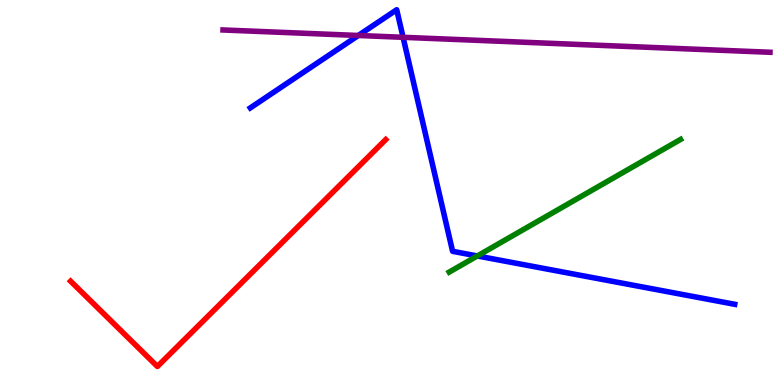[{'lines': ['blue', 'red'], 'intersections': []}, {'lines': ['green', 'red'], 'intersections': []}, {'lines': ['purple', 'red'], 'intersections': []}, {'lines': ['blue', 'green'], 'intersections': [{'x': 6.16, 'y': 3.35}]}, {'lines': ['blue', 'purple'], 'intersections': [{'x': 4.62, 'y': 9.08}, {'x': 5.2, 'y': 9.03}]}, {'lines': ['green', 'purple'], 'intersections': []}]